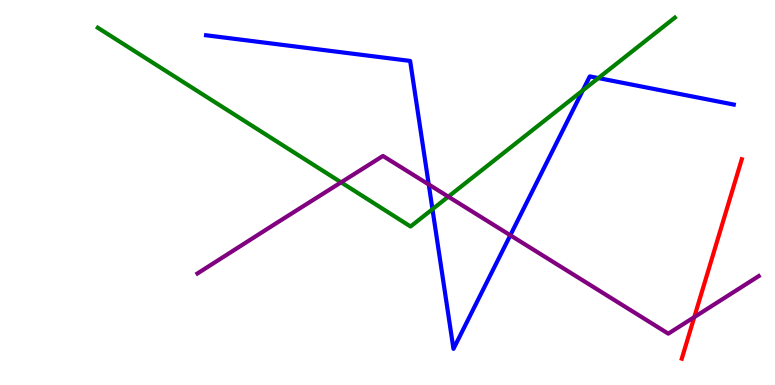[{'lines': ['blue', 'red'], 'intersections': []}, {'lines': ['green', 'red'], 'intersections': []}, {'lines': ['purple', 'red'], 'intersections': [{'x': 8.96, 'y': 1.76}]}, {'lines': ['blue', 'green'], 'intersections': [{'x': 5.58, 'y': 4.57}, {'x': 7.52, 'y': 7.65}, {'x': 7.72, 'y': 7.97}]}, {'lines': ['blue', 'purple'], 'intersections': [{'x': 5.53, 'y': 5.21}, {'x': 6.58, 'y': 3.89}]}, {'lines': ['green', 'purple'], 'intersections': [{'x': 4.4, 'y': 5.26}, {'x': 5.78, 'y': 4.89}]}]